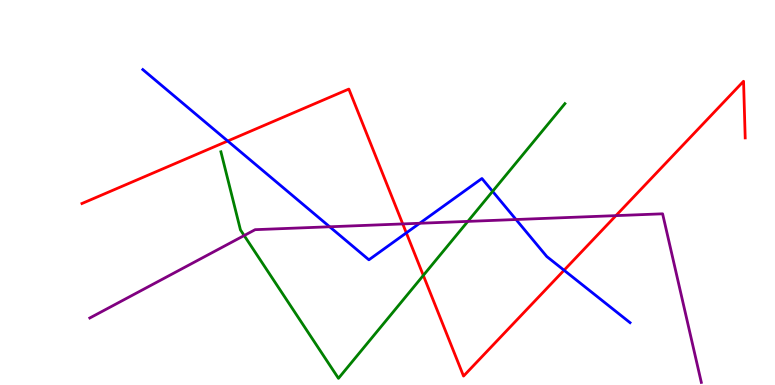[{'lines': ['blue', 'red'], 'intersections': [{'x': 2.94, 'y': 6.34}, {'x': 5.24, 'y': 3.95}, {'x': 7.28, 'y': 2.98}]}, {'lines': ['green', 'red'], 'intersections': [{'x': 5.46, 'y': 2.85}]}, {'lines': ['purple', 'red'], 'intersections': [{'x': 5.2, 'y': 4.18}, {'x': 7.95, 'y': 4.4}]}, {'lines': ['blue', 'green'], 'intersections': [{'x': 6.36, 'y': 5.03}]}, {'lines': ['blue', 'purple'], 'intersections': [{'x': 4.25, 'y': 4.11}, {'x': 5.42, 'y': 4.2}, {'x': 6.66, 'y': 4.3}]}, {'lines': ['green', 'purple'], 'intersections': [{'x': 3.15, 'y': 3.88}, {'x': 6.04, 'y': 4.25}]}]